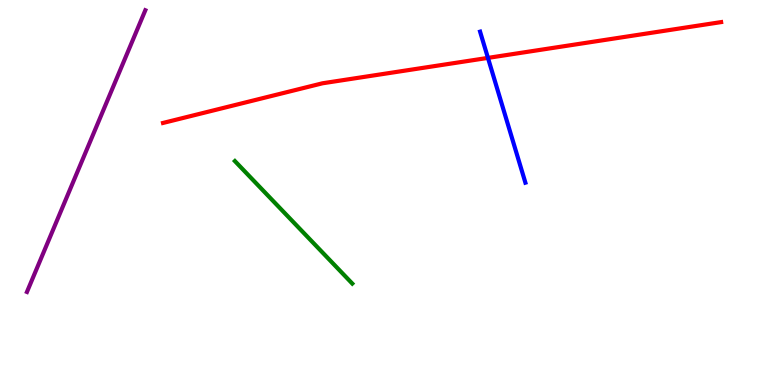[{'lines': ['blue', 'red'], 'intersections': [{'x': 6.3, 'y': 8.5}]}, {'lines': ['green', 'red'], 'intersections': []}, {'lines': ['purple', 'red'], 'intersections': []}, {'lines': ['blue', 'green'], 'intersections': []}, {'lines': ['blue', 'purple'], 'intersections': []}, {'lines': ['green', 'purple'], 'intersections': []}]